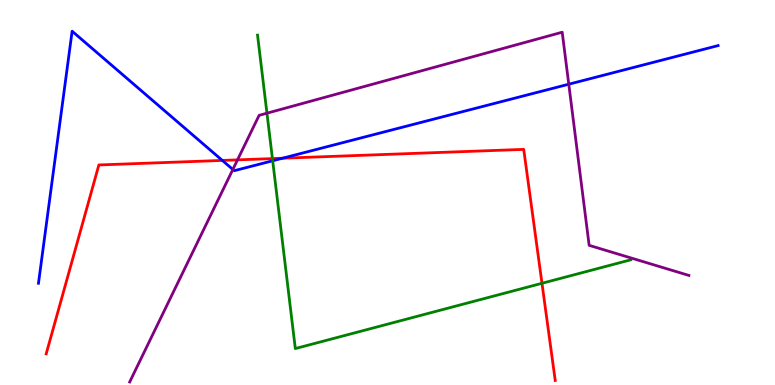[{'lines': ['blue', 'red'], 'intersections': [{'x': 2.87, 'y': 5.83}, {'x': 3.65, 'y': 5.89}]}, {'lines': ['green', 'red'], 'intersections': [{'x': 3.52, 'y': 5.88}, {'x': 6.99, 'y': 2.64}]}, {'lines': ['purple', 'red'], 'intersections': [{'x': 3.06, 'y': 5.85}]}, {'lines': ['blue', 'green'], 'intersections': [{'x': 3.52, 'y': 5.82}]}, {'lines': ['blue', 'purple'], 'intersections': [{'x': 3.0, 'y': 5.6}, {'x': 7.34, 'y': 7.81}]}, {'lines': ['green', 'purple'], 'intersections': [{'x': 3.44, 'y': 7.06}]}]